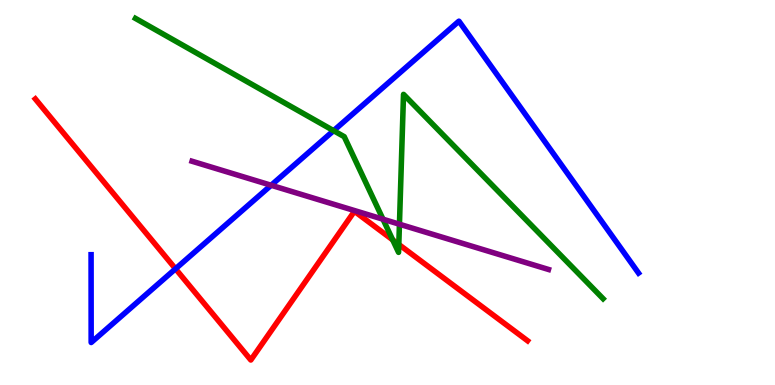[{'lines': ['blue', 'red'], 'intersections': [{'x': 2.26, 'y': 3.02}]}, {'lines': ['green', 'red'], 'intersections': [{'x': 5.07, 'y': 3.77}, {'x': 5.15, 'y': 3.65}]}, {'lines': ['purple', 'red'], 'intersections': []}, {'lines': ['blue', 'green'], 'intersections': [{'x': 4.3, 'y': 6.61}]}, {'lines': ['blue', 'purple'], 'intersections': [{'x': 3.5, 'y': 5.19}]}, {'lines': ['green', 'purple'], 'intersections': [{'x': 4.94, 'y': 4.31}, {'x': 5.15, 'y': 4.18}]}]